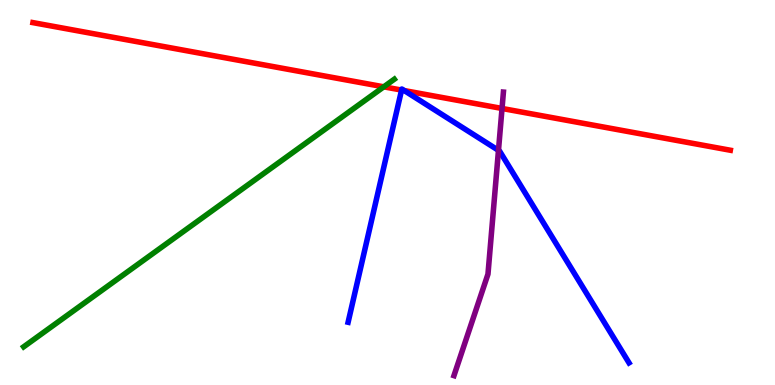[{'lines': ['blue', 'red'], 'intersections': [{'x': 5.18, 'y': 7.66}, {'x': 5.22, 'y': 7.65}]}, {'lines': ['green', 'red'], 'intersections': [{'x': 4.95, 'y': 7.74}]}, {'lines': ['purple', 'red'], 'intersections': [{'x': 6.48, 'y': 7.18}]}, {'lines': ['blue', 'green'], 'intersections': []}, {'lines': ['blue', 'purple'], 'intersections': [{'x': 6.43, 'y': 6.09}]}, {'lines': ['green', 'purple'], 'intersections': []}]